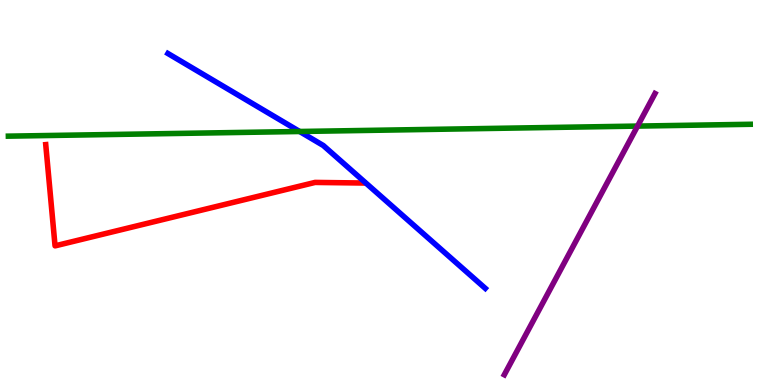[{'lines': ['blue', 'red'], 'intersections': []}, {'lines': ['green', 'red'], 'intersections': []}, {'lines': ['purple', 'red'], 'intersections': []}, {'lines': ['blue', 'green'], 'intersections': [{'x': 3.87, 'y': 6.58}]}, {'lines': ['blue', 'purple'], 'intersections': []}, {'lines': ['green', 'purple'], 'intersections': [{'x': 8.23, 'y': 6.73}]}]